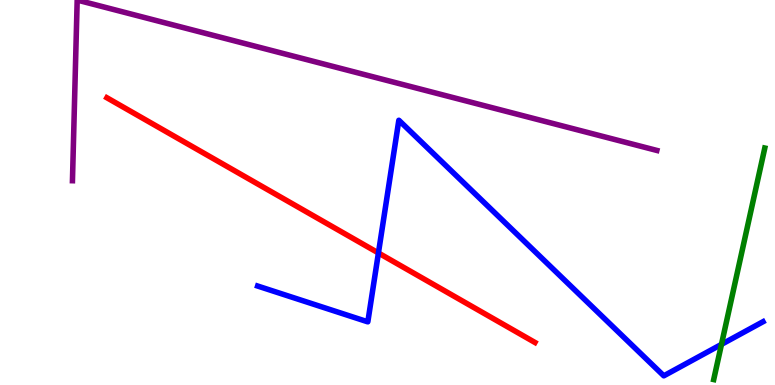[{'lines': ['blue', 'red'], 'intersections': [{'x': 4.88, 'y': 3.43}]}, {'lines': ['green', 'red'], 'intersections': []}, {'lines': ['purple', 'red'], 'intersections': []}, {'lines': ['blue', 'green'], 'intersections': [{'x': 9.31, 'y': 1.06}]}, {'lines': ['blue', 'purple'], 'intersections': []}, {'lines': ['green', 'purple'], 'intersections': []}]